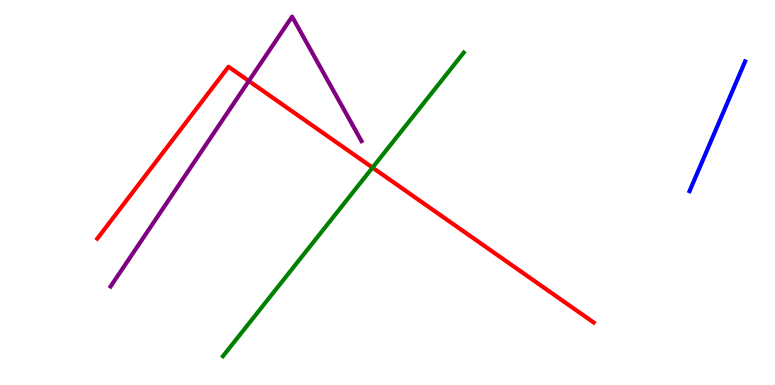[{'lines': ['blue', 'red'], 'intersections': []}, {'lines': ['green', 'red'], 'intersections': [{'x': 4.81, 'y': 5.65}]}, {'lines': ['purple', 'red'], 'intersections': [{'x': 3.21, 'y': 7.9}]}, {'lines': ['blue', 'green'], 'intersections': []}, {'lines': ['blue', 'purple'], 'intersections': []}, {'lines': ['green', 'purple'], 'intersections': []}]